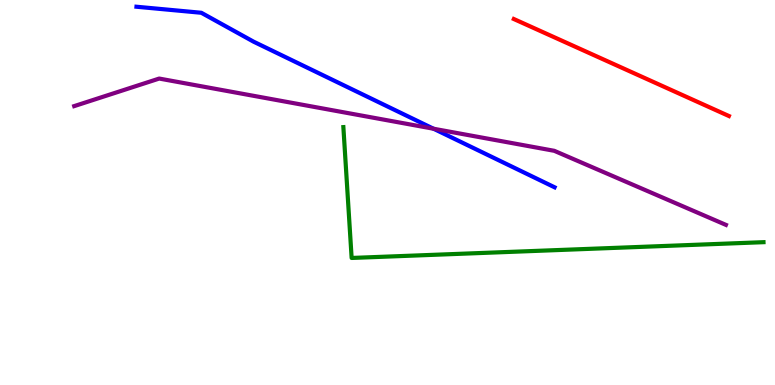[{'lines': ['blue', 'red'], 'intersections': []}, {'lines': ['green', 'red'], 'intersections': []}, {'lines': ['purple', 'red'], 'intersections': []}, {'lines': ['blue', 'green'], 'intersections': []}, {'lines': ['blue', 'purple'], 'intersections': [{'x': 5.59, 'y': 6.66}]}, {'lines': ['green', 'purple'], 'intersections': []}]